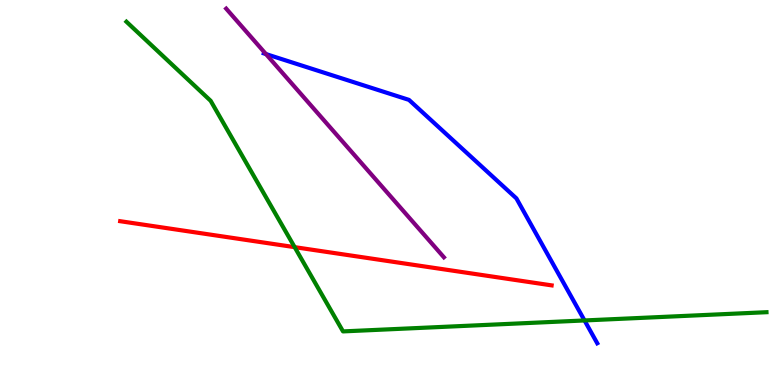[{'lines': ['blue', 'red'], 'intersections': []}, {'lines': ['green', 'red'], 'intersections': [{'x': 3.8, 'y': 3.58}]}, {'lines': ['purple', 'red'], 'intersections': []}, {'lines': ['blue', 'green'], 'intersections': [{'x': 7.54, 'y': 1.68}]}, {'lines': ['blue', 'purple'], 'intersections': [{'x': 3.43, 'y': 8.6}]}, {'lines': ['green', 'purple'], 'intersections': []}]